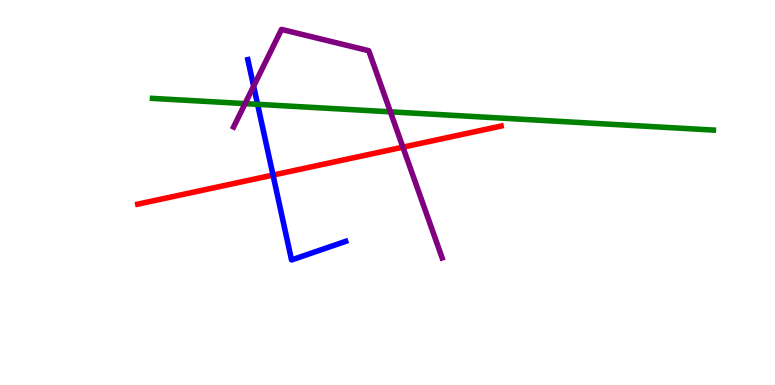[{'lines': ['blue', 'red'], 'intersections': [{'x': 3.52, 'y': 5.45}]}, {'lines': ['green', 'red'], 'intersections': []}, {'lines': ['purple', 'red'], 'intersections': [{'x': 5.2, 'y': 6.18}]}, {'lines': ['blue', 'green'], 'intersections': [{'x': 3.32, 'y': 7.29}]}, {'lines': ['blue', 'purple'], 'intersections': [{'x': 3.27, 'y': 7.76}]}, {'lines': ['green', 'purple'], 'intersections': [{'x': 3.16, 'y': 7.31}, {'x': 5.04, 'y': 7.1}]}]